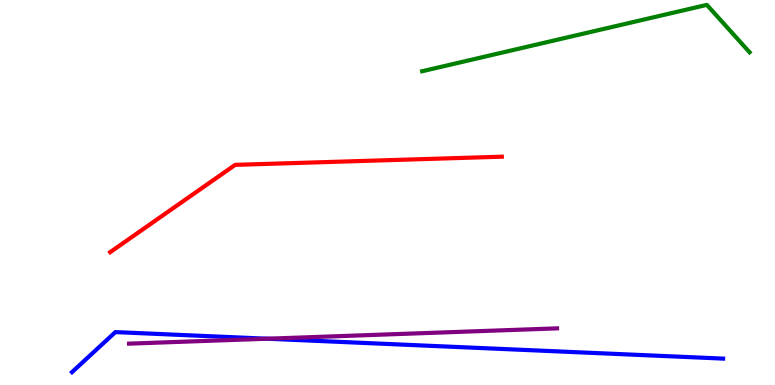[{'lines': ['blue', 'red'], 'intersections': []}, {'lines': ['green', 'red'], 'intersections': []}, {'lines': ['purple', 'red'], 'intersections': []}, {'lines': ['blue', 'green'], 'intersections': []}, {'lines': ['blue', 'purple'], 'intersections': [{'x': 3.45, 'y': 1.2}]}, {'lines': ['green', 'purple'], 'intersections': []}]